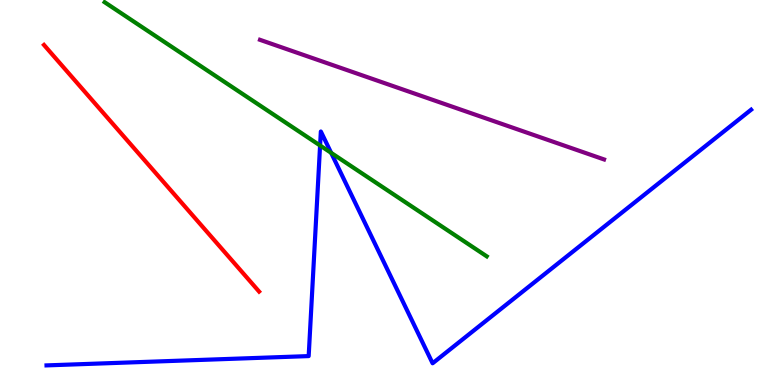[{'lines': ['blue', 'red'], 'intersections': []}, {'lines': ['green', 'red'], 'intersections': []}, {'lines': ['purple', 'red'], 'intersections': []}, {'lines': ['blue', 'green'], 'intersections': [{'x': 4.13, 'y': 6.22}, {'x': 4.27, 'y': 6.03}]}, {'lines': ['blue', 'purple'], 'intersections': []}, {'lines': ['green', 'purple'], 'intersections': []}]